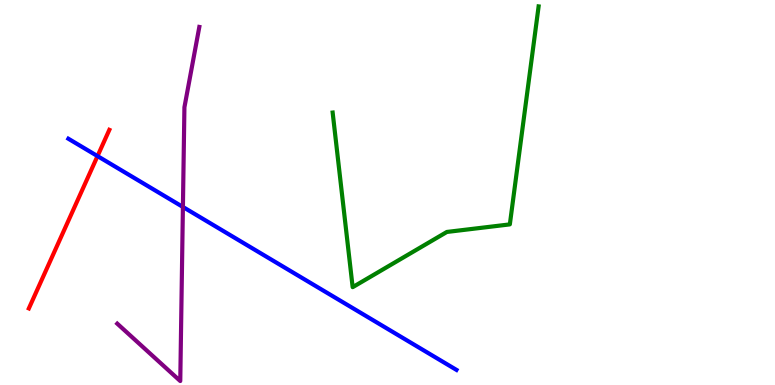[{'lines': ['blue', 'red'], 'intersections': [{'x': 1.26, 'y': 5.95}]}, {'lines': ['green', 'red'], 'intersections': []}, {'lines': ['purple', 'red'], 'intersections': []}, {'lines': ['blue', 'green'], 'intersections': []}, {'lines': ['blue', 'purple'], 'intersections': [{'x': 2.36, 'y': 4.62}]}, {'lines': ['green', 'purple'], 'intersections': []}]